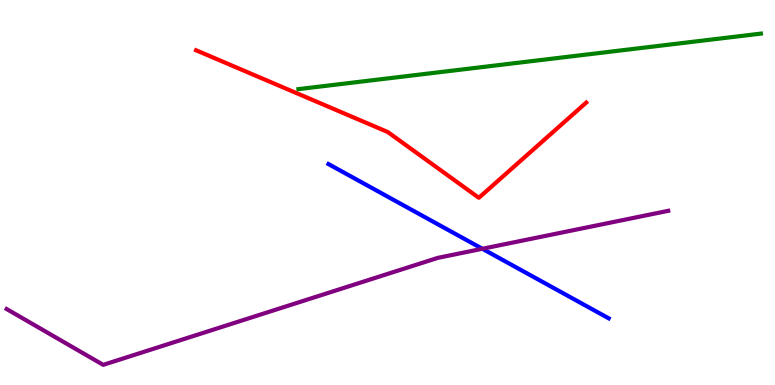[{'lines': ['blue', 'red'], 'intersections': []}, {'lines': ['green', 'red'], 'intersections': []}, {'lines': ['purple', 'red'], 'intersections': []}, {'lines': ['blue', 'green'], 'intersections': []}, {'lines': ['blue', 'purple'], 'intersections': [{'x': 6.22, 'y': 3.54}]}, {'lines': ['green', 'purple'], 'intersections': []}]